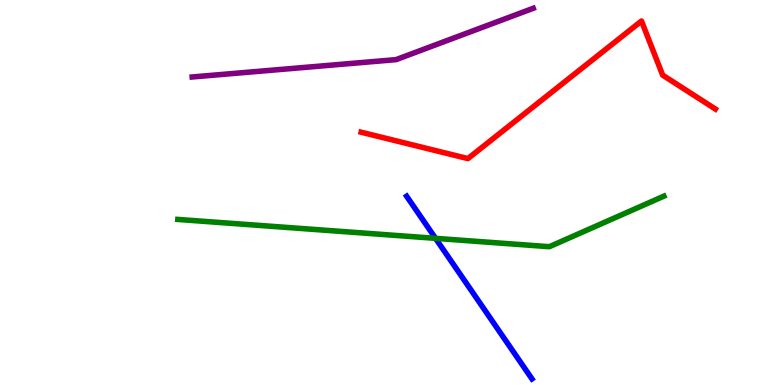[{'lines': ['blue', 'red'], 'intersections': []}, {'lines': ['green', 'red'], 'intersections': []}, {'lines': ['purple', 'red'], 'intersections': []}, {'lines': ['blue', 'green'], 'intersections': [{'x': 5.62, 'y': 3.81}]}, {'lines': ['blue', 'purple'], 'intersections': []}, {'lines': ['green', 'purple'], 'intersections': []}]